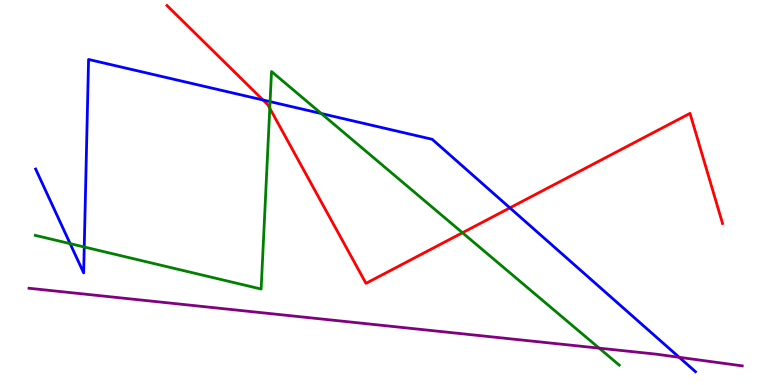[{'lines': ['blue', 'red'], 'intersections': [{'x': 3.39, 'y': 7.4}, {'x': 6.58, 'y': 4.6}]}, {'lines': ['green', 'red'], 'intersections': [{'x': 3.48, 'y': 7.19}, {'x': 5.97, 'y': 3.95}]}, {'lines': ['purple', 'red'], 'intersections': []}, {'lines': ['blue', 'green'], 'intersections': [{'x': 0.905, 'y': 3.67}, {'x': 1.09, 'y': 3.58}, {'x': 3.48, 'y': 7.36}, {'x': 4.15, 'y': 7.05}]}, {'lines': ['blue', 'purple'], 'intersections': [{'x': 8.76, 'y': 0.72}]}, {'lines': ['green', 'purple'], 'intersections': [{'x': 7.73, 'y': 0.957}]}]